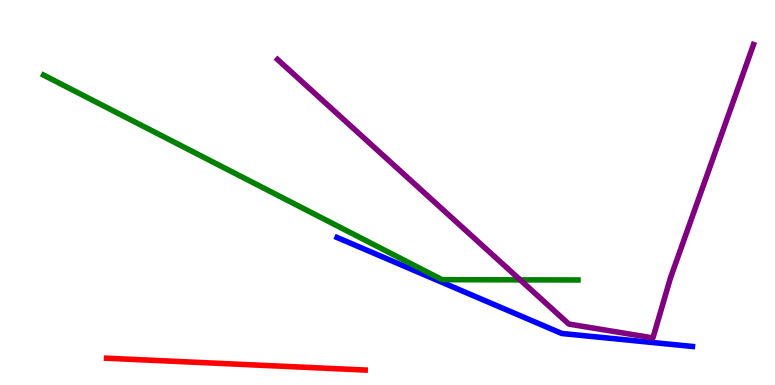[{'lines': ['blue', 'red'], 'intersections': []}, {'lines': ['green', 'red'], 'intersections': []}, {'lines': ['purple', 'red'], 'intersections': []}, {'lines': ['blue', 'green'], 'intersections': []}, {'lines': ['blue', 'purple'], 'intersections': []}, {'lines': ['green', 'purple'], 'intersections': [{'x': 6.71, 'y': 2.73}]}]